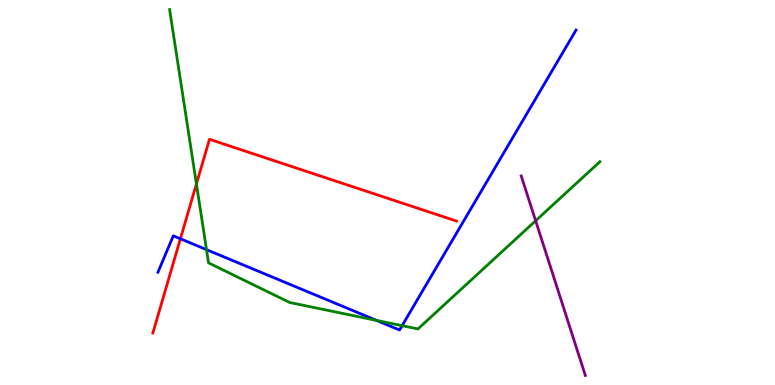[{'lines': ['blue', 'red'], 'intersections': [{'x': 2.33, 'y': 3.8}]}, {'lines': ['green', 'red'], 'intersections': [{'x': 2.53, 'y': 5.22}]}, {'lines': ['purple', 'red'], 'intersections': []}, {'lines': ['blue', 'green'], 'intersections': [{'x': 2.66, 'y': 3.52}, {'x': 4.86, 'y': 1.68}, {'x': 5.19, 'y': 1.54}]}, {'lines': ['blue', 'purple'], 'intersections': []}, {'lines': ['green', 'purple'], 'intersections': [{'x': 6.91, 'y': 4.27}]}]